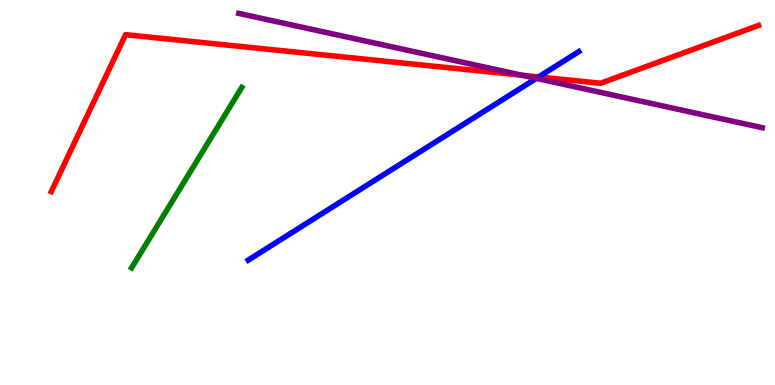[{'lines': ['blue', 'red'], 'intersections': [{'x': 6.95, 'y': 8.0}]}, {'lines': ['green', 'red'], 'intersections': []}, {'lines': ['purple', 'red'], 'intersections': [{'x': 6.73, 'y': 8.05}]}, {'lines': ['blue', 'green'], 'intersections': []}, {'lines': ['blue', 'purple'], 'intersections': [{'x': 6.92, 'y': 7.96}]}, {'lines': ['green', 'purple'], 'intersections': []}]